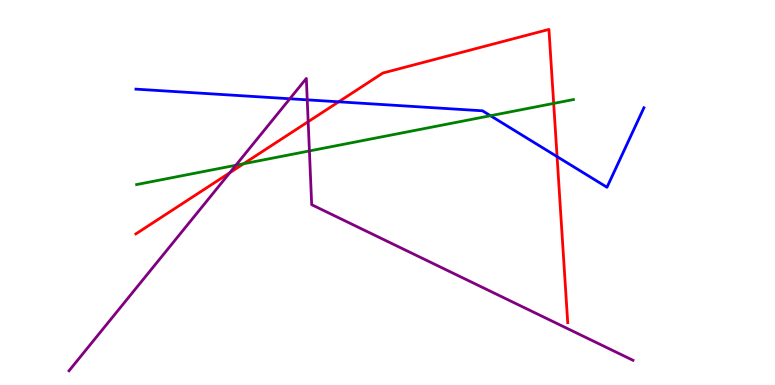[{'lines': ['blue', 'red'], 'intersections': [{'x': 4.37, 'y': 7.36}, {'x': 7.19, 'y': 5.93}]}, {'lines': ['green', 'red'], 'intersections': [{'x': 3.14, 'y': 5.75}, {'x': 7.14, 'y': 7.31}]}, {'lines': ['purple', 'red'], 'intersections': [{'x': 2.96, 'y': 5.51}, {'x': 3.98, 'y': 6.84}]}, {'lines': ['blue', 'green'], 'intersections': [{'x': 6.33, 'y': 6.99}]}, {'lines': ['blue', 'purple'], 'intersections': [{'x': 3.74, 'y': 7.43}, {'x': 3.96, 'y': 7.41}]}, {'lines': ['green', 'purple'], 'intersections': [{'x': 3.04, 'y': 5.71}, {'x': 3.99, 'y': 6.08}]}]